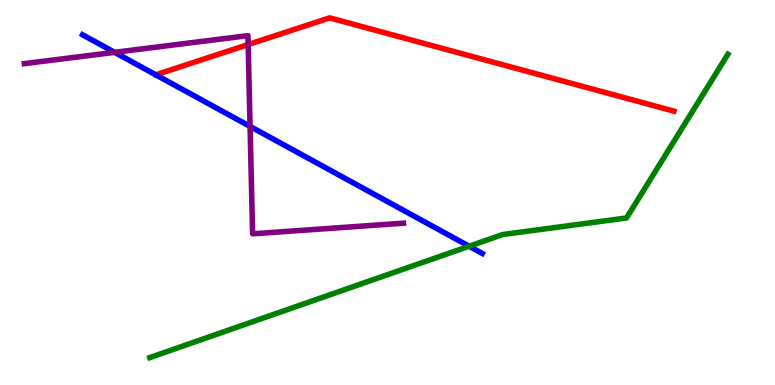[{'lines': ['blue', 'red'], 'intersections': []}, {'lines': ['green', 'red'], 'intersections': []}, {'lines': ['purple', 'red'], 'intersections': [{'x': 3.2, 'y': 8.84}]}, {'lines': ['blue', 'green'], 'intersections': [{'x': 6.05, 'y': 3.6}]}, {'lines': ['blue', 'purple'], 'intersections': [{'x': 1.48, 'y': 8.64}, {'x': 3.23, 'y': 6.72}]}, {'lines': ['green', 'purple'], 'intersections': []}]